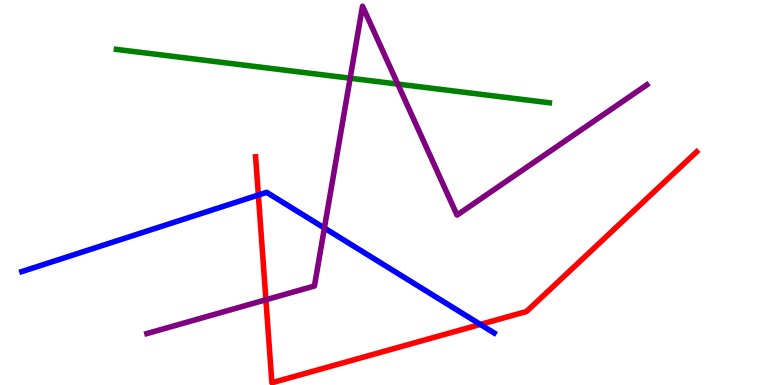[{'lines': ['blue', 'red'], 'intersections': [{'x': 3.33, 'y': 4.93}, {'x': 6.2, 'y': 1.57}]}, {'lines': ['green', 'red'], 'intersections': []}, {'lines': ['purple', 'red'], 'intersections': [{'x': 3.43, 'y': 2.21}]}, {'lines': ['blue', 'green'], 'intersections': []}, {'lines': ['blue', 'purple'], 'intersections': [{'x': 4.19, 'y': 4.08}]}, {'lines': ['green', 'purple'], 'intersections': [{'x': 4.52, 'y': 7.97}, {'x': 5.13, 'y': 7.82}]}]